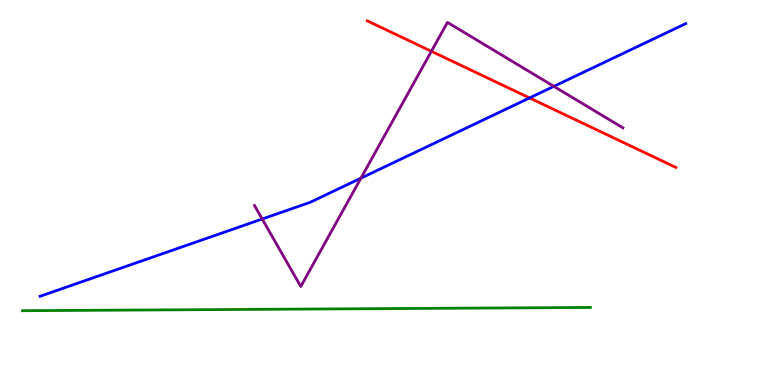[{'lines': ['blue', 'red'], 'intersections': [{'x': 6.83, 'y': 7.46}]}, {'lines': ['green', 'red'], 'intersections': []}, {'lines': ['purple', 'red'], 'intersections': [{'x': 5.57, 'y': 8.67}]}, {'lines': ['blue', 'green'], 'intersections': []}, {'lines': ['blue', 'purple'], 'intersections': [{'x': 3.38, 'y': 4.31}, {'x': 4.66, 'y': 5.37}, {'x': 7.15, 'y': 7.76}]}, {'lines': ['green', 'purple'], 'intersections': []}]